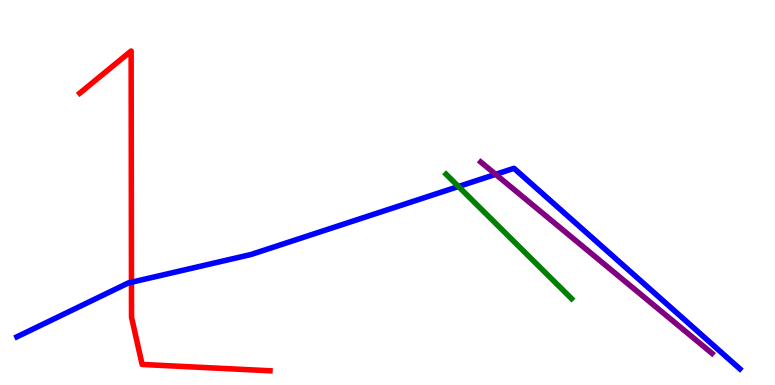[{'lines': ['blue', 'red'], 'intersections': [{'x': 1.7, 'y': 2.67}]}, {'lines': ['green', 'red'], 'intersections': []}, {'lines': ['purple', 'red'], 'intersections': []}, {'lines': ['blue', 'green'], 'intersections': [{'x': 5.92, 'y': 5.16}]}, {'lines': ['blue', 'purple'], 'intersections': [{'x': 6.4, 'y': 5.47}]}, {'lines': ['green', 'purple'], 'intersections': []}]